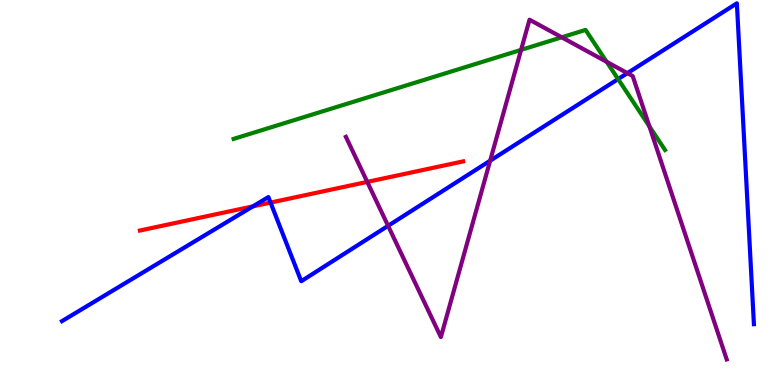[{'lines': ['blue', 'red'], 'intersections': [{'x': 3.26, 'y': 4.64}, {'x': 3.49, 'y': 4.74}]}, {'lines': ['green', 'red'], 'intersections': []}, {'lines': ['purple', 'red'], 'intersections': [{'x': 4.74, 'y': 5.28}]}, {'lines': ['blue', 'green'], 'intersections': [{'x': 7.98, 'y': 7.95}]}, {'lines': ['blue', 'purple'], 'intersections': [{'x': 5.01, 'y': 4.13}, {'x': 6.32, 'y': 5.83}, {'x': 8.1, 'y': 8.1}]}, {'lines': ['green', 'purple'], 'intersections': [{'x': 6.72, 'y': 8.7}, {'x': 7.25, 'y': 9.03}, {'x': 7.83, 'y': 8.39}, {'x': 8.38, 'y': 6.72}]}]